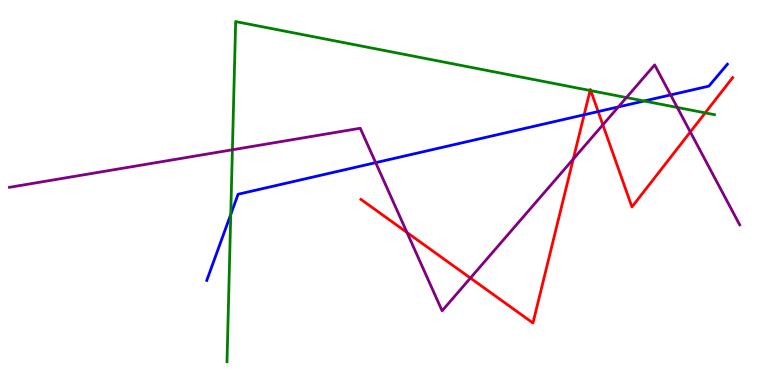[{'lines': ['blue', 'red'], 'intersections': [{'x': 7.54, 'y': 7.02}, {'x': 7.72, 'y': 7.1}]}, {'lines': ['green', 'red'], 'intersections': [{'x': 7.61, 'y': 7.65}, {'x': 7.62, 'y': 7.65}, {'x': 9.1, 'y': 7.07}]}, {'lines': ['purple', 'red'], 'intersections': [{'x': 5.25, 'y': 3.96}, {'x': 6.07, 'y': 2.78}, {'x': 7.4, 'y': 5.87}, {'x': 7.78, 'y': 6.76}, {'x': 8.91, 'y': 6.57}]}, {'lines': ['blue', 'green'], 'intersections': [{'x': 2.98, 'y': 4.43}, {'x': 8.31, 'y': 7.38}]}, {'lines': ['blue', 'purple'], 'intersections': [{'x': 4.85, 'y': 5.78}, {'x': 7.98, 'y': 7.22}, {'x': 8.65, 'y': 7.53}]}, {'lines': ['green', 'purple'], 'intersections': [{'x': 3.0, 'y': 6.11}, {'x': 8.08, 'y': 7.47}, {'x': 8.74, 'y': 7.21}]}]